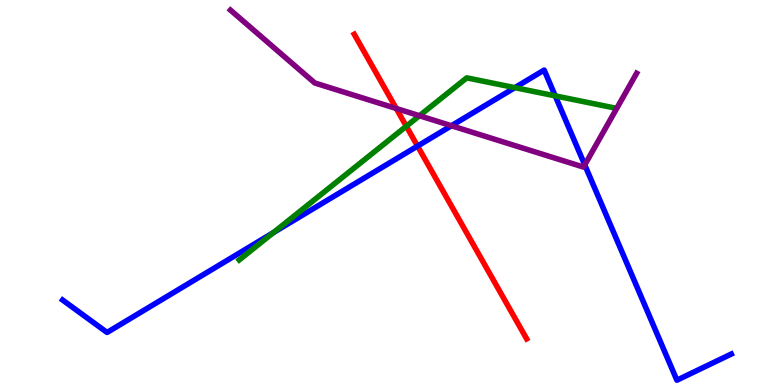[{'lines': ['blue', 'red'], 'intersections': [{'x': 5.39, 'y': 6.21}]}, {'lines': ['green', 'red'], 'intersections': [{'x': 5.24, 'y': 6.72}]}, {'lines': ['purple', 'red'], 'intersections': [{'x': 5.11, 'y': 7.18}]}, {'lines': ['blue', 'green'], 'intersections': [{'x': 3.53, 'y': 3.96}, {'x': 6.64, 'y': 7.72}, {'x': 7.16, 'y': 7.51}]}, {'lines': ['blue', 'purple'], 'intersections': [{'x': 5.82, 'y': 6.73}, {'x': 7.55, 'y': 5.72}]}, {'lines': ['green', 'purple'], 'intersections': [{'x': 5.41, 'y': 6.99}]}]